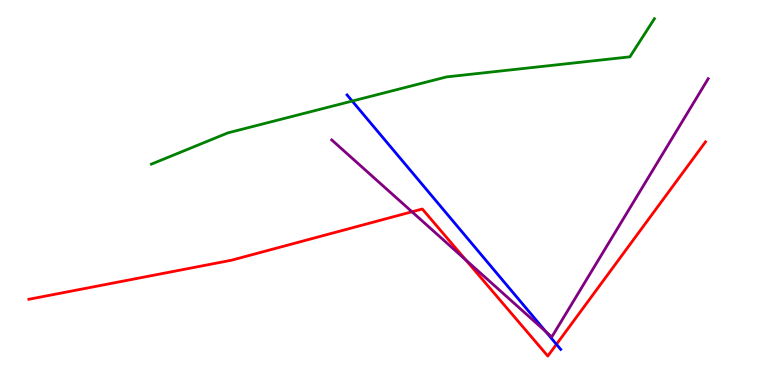[{'lines': ['blue', 'red'], 'intersections': [{'x': 7.18, 'y': 1.06}]}, {'lines': ['green', 'red'], 'intersections': []}, {'lines': ['purple', 'red'], 'intersections': [{'x': 5.32, 'y': 4.5}, {'x': 6.01, 'y': 3.25}]}, {'lines': ['blue', 'green'], 'intersections': [{'x': 4.54, 'y': 7.38}]}, {'lines': ['blue', 'purple'], 'intersections': [{'x': 7.04, 'y': 1.39}]}, {'lines': ['green', 'purple'], 'intersections': []}]